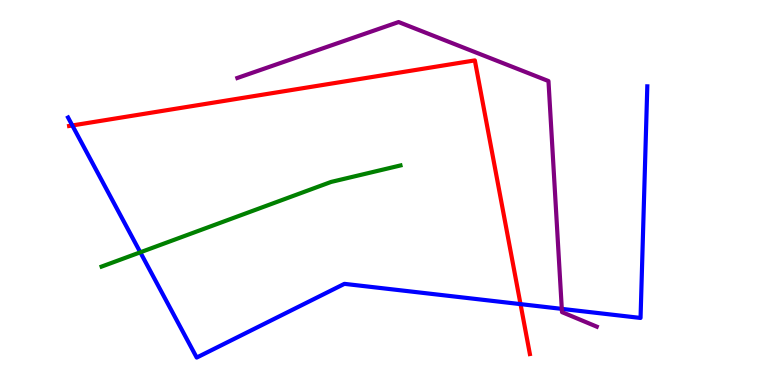[{'lines': ['blue', 'red'], 'intersections': [{'x': 0.933, 'y': 6.74}, {'x': 6.72, 'y': 2.1}]}, {'lines': ['green', 'red'], 'intersections': []}, {'lines': ['purple', 'red'], 'intersections': []}, {'lines': ['blue', 'green'], 'intersections': [{'x': 1.81, 'y': 3.45}]}, {'lines': ['blue', 'purple'], 'intersections': [{'x': 7.25, 'y': 1.98}]}, {'lines': ['green', 'purple'], 'intersections': []}]